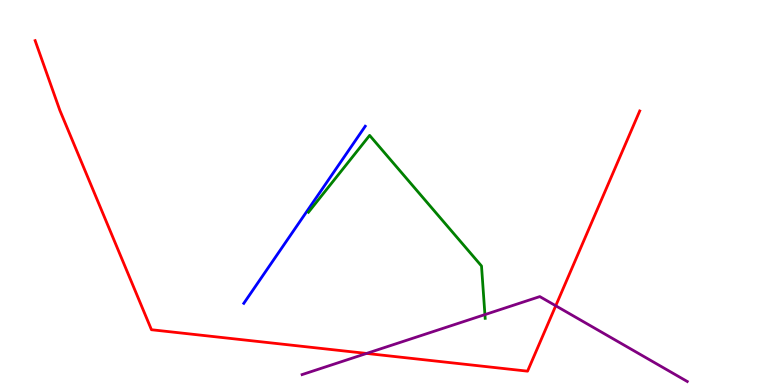[{'lines': ['blue', 'red'], 'intersections': []}, {'lines': ['green', 'red'], 'intersections': []}, {'lines': ['purple', 'red'], 'intersections': [{'x': 4.73, 'y': 0.82}, {'x': 7.17, 'y': 2.06}]}, {'lines': ['blue', 'green'], 'intersections': []}, {'lines': ['blue', 'purple'], 'intersections': []}, {'lines': ['green', 'purple'], 'intersections': [{'x': 6.26, 'y': 1.83}]}]